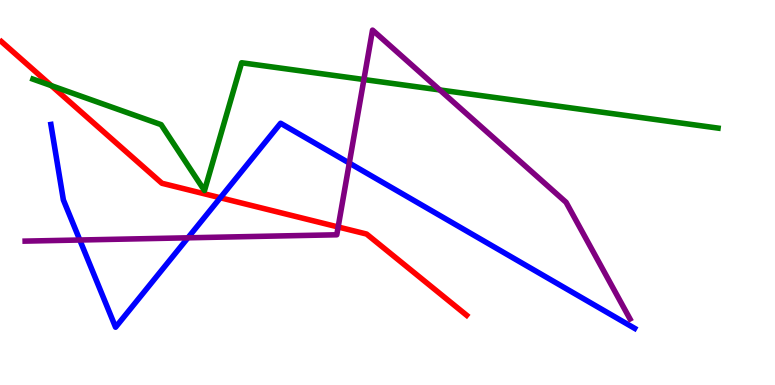[{'lines': ['blue', 'red'], 'intersections': [{'x': 2.84, 'y': 4.86}]}, {'lines': ['green', 'red'], 'intersections': [{'x': 0.663, 'y': 7.78}]}, {'lines': ['purple', 'red'], 'intersections': [{'x': 4.36, 'y': 4.1}]}, {'lines': ['blue', 'green'], 'intersections': []}, {'lines': ['blue', 'purple'], 'intersections': [{'x': 1.03, 'y': 3.77}, {'x': 2.42, 'y': 3.82}, {'x': 4.51, 'y': 5.76}]}, {'lines': ['green', 'purple'], 'intersections': [{'x': 4.7, 'y': 7.93}, {'x': 5.67, 'y': 7.66}]}]